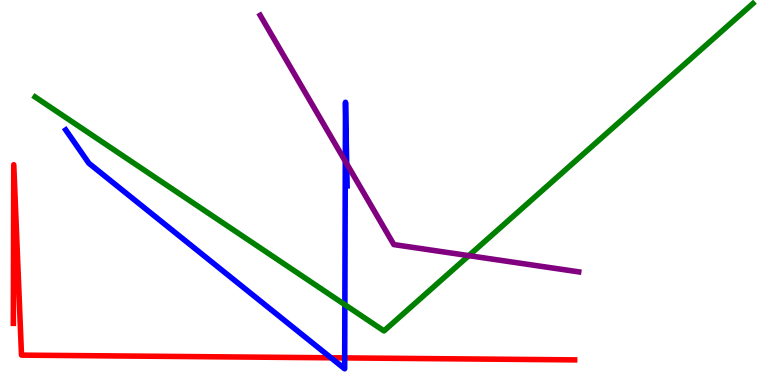[{'lines': ['blue', 'red'], 'intersections': [{'x': 4.27, 'y': 0.707}, {'x': 4.45, 'y': 0.704}]}, {'lines': ['green', 'red'], 'intersections': []}, {'lines': ['purple', 'red'], 'intersections': []}, {'lines': ['blue', 'green'], 'intersections': [{'x': 4.45, 'y': 2.09}]}, {'lines': ['blue', 'purple'], 'intersections': [{'x': 4.46, 'y': 5.81}, {'x': 4.47, 'y': 5.75}]}, {'lines': ['green', 'purple'], 'intersections': [{'x': 6.05, 'y': 3.36}]}]